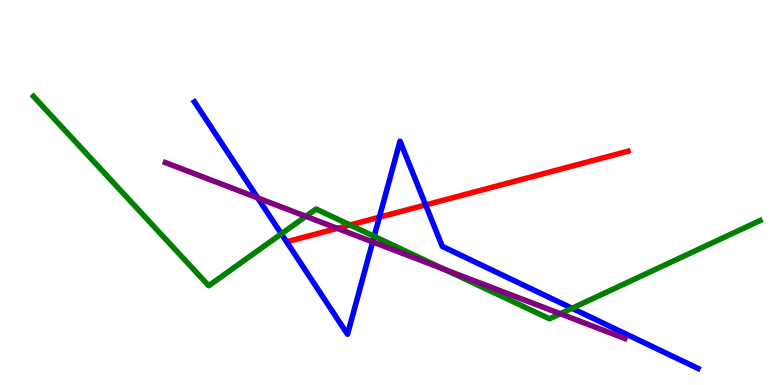[{'lines': ['blue', 'red'], 'intersections': [{'x': 4.9, 'y': 4.36}, {'x': 5.49, 'y': 4.68}]}, {'lines': ['green', 'red'], 'intersections': [{'x': 4.52, 'y': 4.16}]}, {'lines': ['purple', 'red'], 'intersections': [{'x': 4.35, 'y': 4.07}]}, {'lines': ['blue', 'green'], 'intersections': [{'x': 3.63, 'y': 3.93}, {'x': 4.83, 'y': 3.86}, {'x': 7.38, 'y': 1.99}]}, {'lines': ['blue', 'purple'], 'intersections': [{'x': 3.33, 'y': 4.86}, {'x': 4.81, 'y': 3.72}]}, {'lines': ['green', 'purple'], 'intersections': [{'x': 3.95, 'y': 4.38}, {'x': 5.74, 'y': 3.0}, {'x': 7.23, 'y': 1.85}]}]